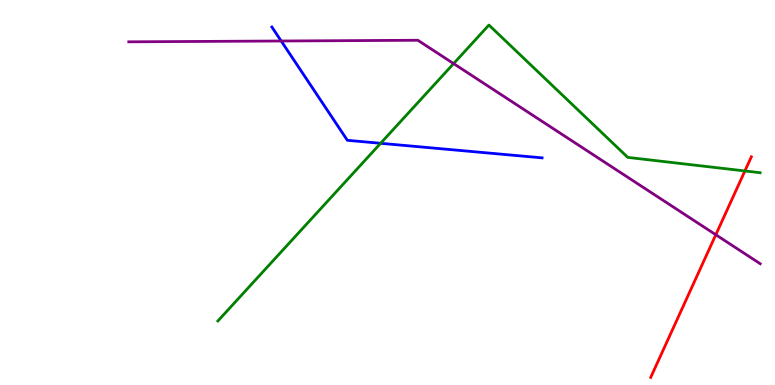[{'lines': ['blue', 'red'], 'intersections': []}, {'lines': ['green', 'red'], 'intersections': [{'x': 9.61, 'y': 5.56}]}, {'lines': ['purple', 'red'], 'intersections': [{'x': 9.24, 'y': 3.9}]}, {'lines': ['blue', 'green'], 'intersections': [{'x': 4.91, 'y': 6.28}]}, {'lines': ['blue', 'purple'], 'intersections': [{'x': 3.63, 'y': 8.94}]}, {'lines': ['green', 'purple'], 'intersections': [{'x': 5.85, 'y': 8.35}]}]